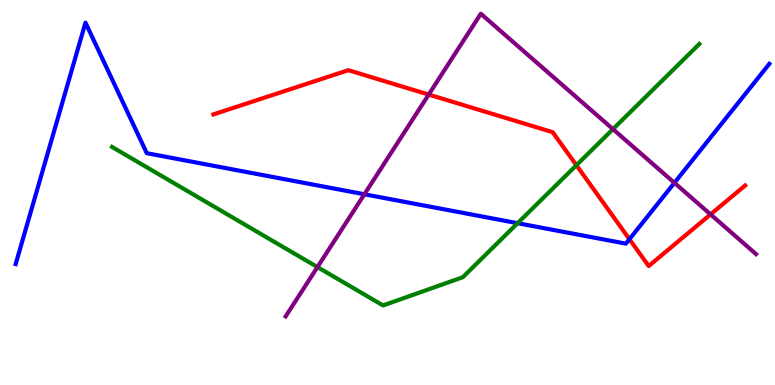[{'lines': ['blue', 'red'], 'intersections': [{'x': 8.12, 'y': 3.79}]}, {'lines': ['green', 'red'], 'intersections': [{'x': 7.44, 'y': 5.71}]}, {'lines': ['purple', 'red'], 'intersections': [{'x': 5.53, 'y': 7.54}, {'x': 9.17, 'y': 4.43}]}, {'lines': ['blue', 'green'], 'intersections': [{'x': 6.68, 'y': 4.2}]}, {'lines': ['blue', 'purple'], 'intersections': [{'x': 4.7, 'y': 4.95}, {'x': 8.7, 'y': 5.25}]}, {'lines': ['green', 'purple'], 'intersections': [{'x': 4.1, 'y': 3.06}, {'x': 7.91, 'y': 6.65}]}]